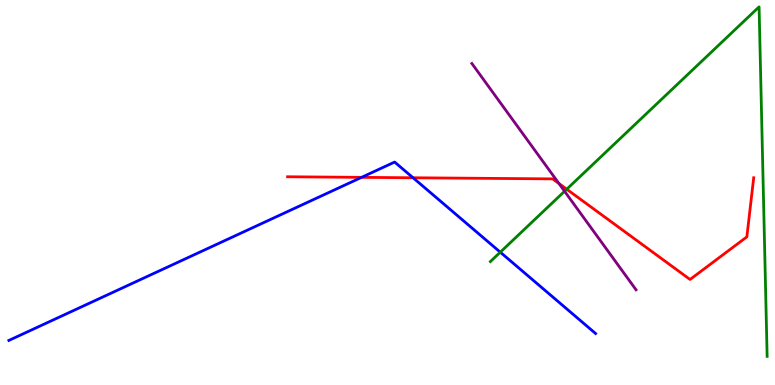[{'lines': ['blue', 'red'], 'intersections': [{'x': 4.67, 'y': 5.39}, {'x': 5.33, 'y': 5.38}]}, {'lines': ['green', 'red'], 'intersections': [{'x': 7.31, 'y': 5.09}]}, {'lines': ['purple', 'red'], 'intersections': [{'x': 7.21, 'y': 5.23}]}, {'lines': ['blue', 'green'], 'intersections': [{'x': 6.46, 'y': 3.45}]}, {'lines': ['blue', 'purple'], 'intersections': []}, {'lines': ['green', 'purple'], 'intersections': [{'x': 7.28, 'y': 5.03}]}]